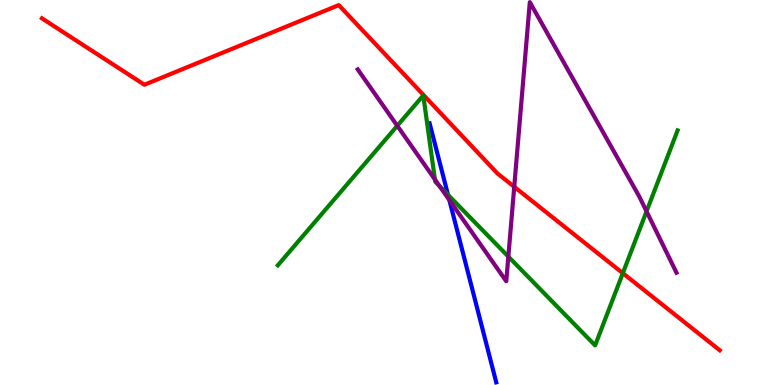[{'lines': ['blue', 'red'], 'intersections': []}, {'lines': ['green', 'red'], 'intersections': [{'x': 8.04, 'y': 2.9}]}, {'lines': ['purple', 'red'], 'intersections': [{'x': 6.64, 'y': 5.15}]}, {'lines': ['blue', 'green'], 'intersections': [{'x': 5.78, 'y': 4.94}]}, {'lines': ['blue', 'purple'], 'intersections': [{'x': 5.8, 'y': 4.8}]}, {'lines': ['green', 'purple'], 'intersections': [{'x': 5.13, 'y': 6.73}, {'x': 5.61, 'y': 5.34}, {'x': 5.67, 'y': 5.16}, {'x': 6.56, 'y': 3.34}, {'x': 8.34, 'y': 4.51}]}]